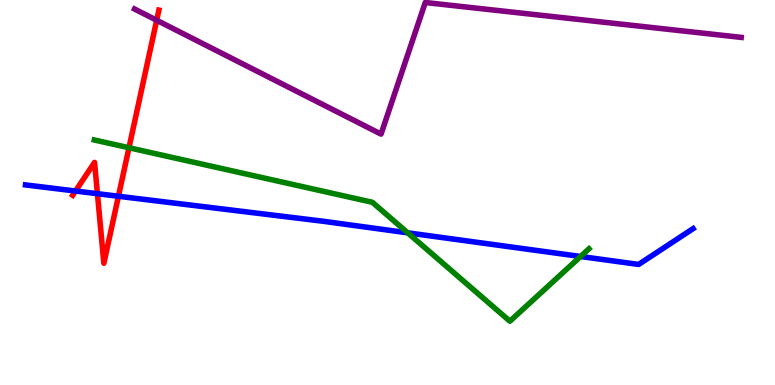[{'lines': ['blue', 'red'], 'intersections': [{'x': 0.974, 'y': 5.04}, {'x': 1.26, 'y': 4.97}, {'x': 1.53, 'y': 4.9}]}, {'lines': ['green', 'red'], 'intersections': [{'x': 1.66, 'y': 6.16}]}, {'lines': ['purple', 'red'], 'intersections': [{'x': 2.02, 'y': 9.47}]}, {'lines': ['blue', 'green'], 'intersections': [{'x': 5.26, 'y': 3.95}, {'x': 7.49, 'y': 3.34}]}, {'lines': ['blue', 'purple'], 'intersections': []}, {'lines': ['green', 'purple'], 'intersections': []}]